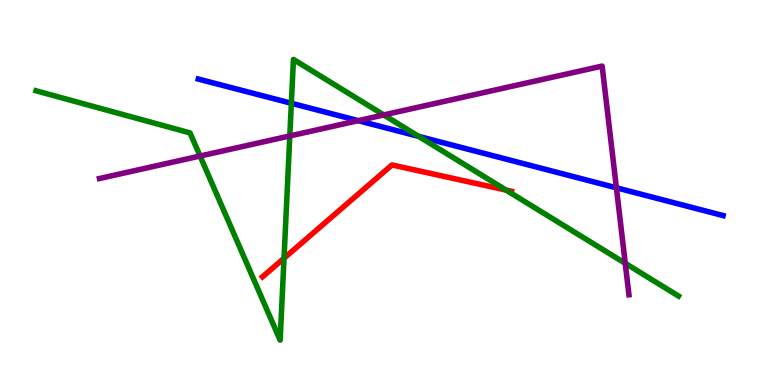[{'lines': ['blue', 'red'], 'intersections': []}, {'lines': ['green', 'red'], 'intersections': [{'x': 3.66, 'y': 3.29}, {'x': 6.53, 'y': 5.06}]}, {'lines': ['purple', 'red'], 'intersections': []}, {'lines': ['blue', 'green'], 'intersections': [{'x': 3.76, 'y': 7.32}, {'x': 5.4, 'y': 6.46}]}, {'lines': ['blue', 'purple'], 'intersections': [{'x': 4.62, 'y': 6.87}, {'x': 7.95, 'y': 5.12}]}, {'lines': ['green', 'purple'], 'intersections': [{'x': 2.58, 'y': 5.95}, {'x': 3.74, 'y': 6.47}, {'x': 4.95, 'y': 7.01}, {'x': 8.07, 'y': 3.16}]}]